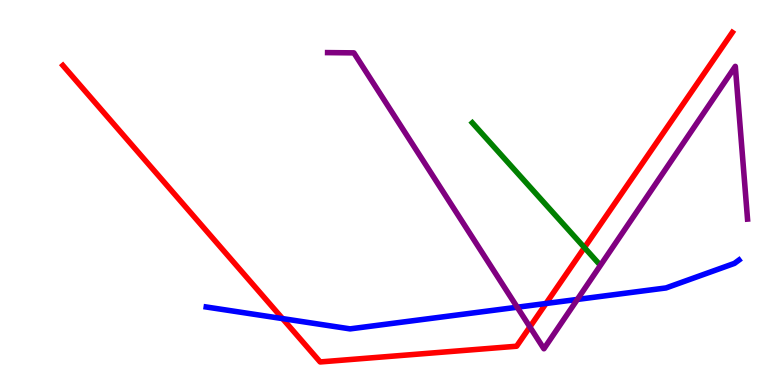[{'lines': ['blue', 'red'], 'intersections': [{'x': 3.65, 'y': 1.72}, {'x': 7.05, 'y': 2.12}]}, {'lines': ['green', 'red'], 'intersections': [{'x': 7.54, 'y': 3.57}]}, {'lines': ['purple', 'red'], 'intersections': [{'x': 6.84, 'y': 1.51}]}, {'lines': ['blue', 'green'], 'intersections': []}, {'lines': ['blue', 'purple'], 'intersections': [{'x': 6.67, 'y': 2.02}, {'x': 7.45, 'y': 2.22}]}, {'lines': ['green', 'purple'], 'intersections': []}]